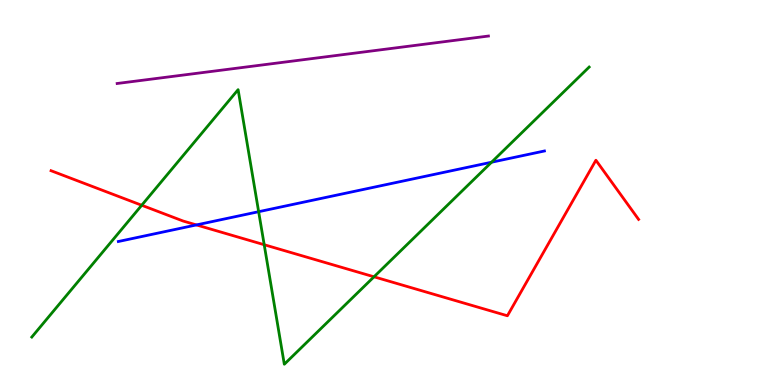[{'lines': ['blue', 'red'], 'intersections': [{'x': 2.53, 'y': 4.16}]}, {'lines': ['green', 'red'], 'intersections': [{'x': 1.83, 'y': 4.67}, {'x': 3.41, 'y': 3.64}, {'x': 4.83, 'y': 2.81}]}, {'lines': ['purple', 'red'], 'intersections': []}, {'lines': ['blue', 'green'], 'intersections': [{'x': 3.34, 'y': 4.5}, {'x': 6.34, 'y': 5.79}]}, {'lines': ['blue', 'purple'], 'intersections': []}, {'lines': ['green', 'purple'], 'intersections': []}]